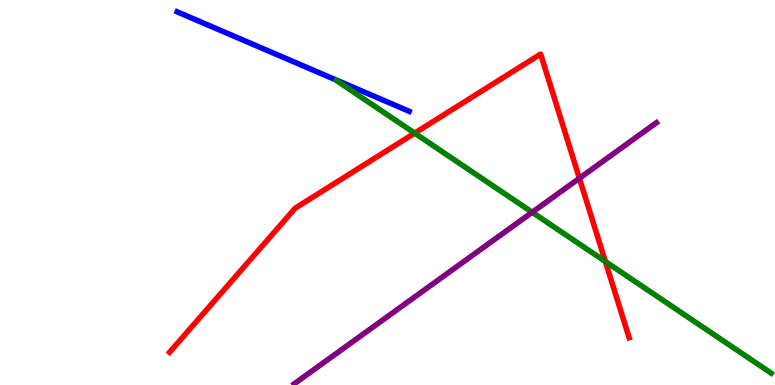[{'lines': ['blue', 'red'], 'intersections': []}, {'lines': ['green', 'red'], 'intersections': [{'x': 5.35, 'y': 6.54}, {'x': 7.81, 'y': 3.21}]}, {'lines': ['purple', 'red'], 'intersections': [{'x': 7.48, 'y': 5.37}]}, {'lines': ['blue', 'green'], 'intersections': []}, {'lines': ['blue', 'purple'], 'intersections': []}, {'lines': ['green', 'purple'], 'intersections': [{'x': 6.87, 'y': 4.49}]}]